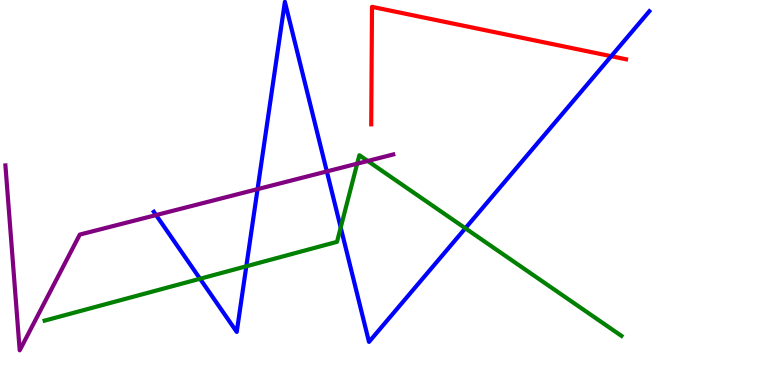[{'lines': ['blue', 'red'], 'intersections': [{'x': 7.89, 'y': 8.54}]}, {'lines': ['green', 'red'], 'intersections': []}, {'lines': ['purple', 'red'], 'intersections': []}, {'lines': ['blue', 'green'], 'intersections': [{'x': 2.58, 'y': 2.76}, {'x': 3.18, 'y': 3.08}, {'x': 4.4, 'y': 4.09}, {'x': 6.0, 'y': 4.07}]}, {'lines': ['blue', 'purple'], 'intersections': [{'x': 2.01, 'y': 4.41}, {'x': 3.32, 'y': 5.09}, {'x': 4.22, 'y': 5.55}]}, {'lines': ['green', 'purple'], 'intersections': [{'x': 4.61, 'y': 5.75}, {'x': 4.74, 'y': 5.82}]}]